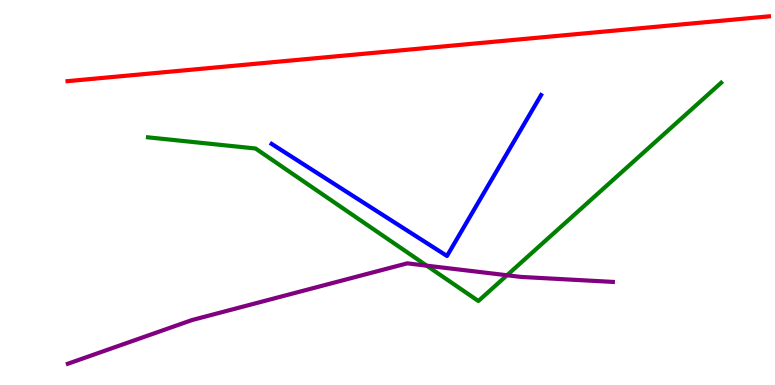[{'lines': ['blue', 'red'], 'intersections': []}, {'lines': ['green', 'red'], 'intersections': []}, {'lines': ['purple', 'red'], 'intersections': []}, {'lines': ['blue', 'green'], 'intersections': []}, {'lines': ['blue', 'purple'], 'intersections': []}, {'lines': ['green', 'purple'], 'intersections': [{'x': 5.51, 'y': 3.1}, {'x': 6.54, 'y': 2.85}]}]